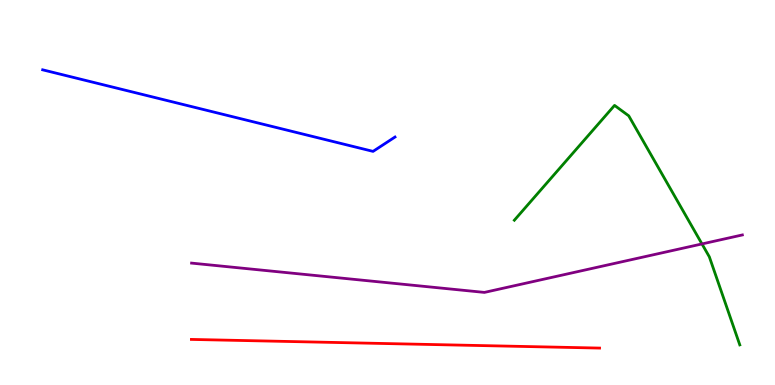[{'lines': ['blue', 'red'], 'intersections': []}, {'lines': ['green', 'red'], 'intersections': []}, {'lines': ['purple', 'red'], 'intersections': []}, {'lines': ['blue', 'green'], 'intersections': []}, {'lines': ['blue', 'purple'], 'intersections': []}, {'lines': ['green', 'purple'], 'intersections': [{'x': 9.06, 'y': 3.66}]}]